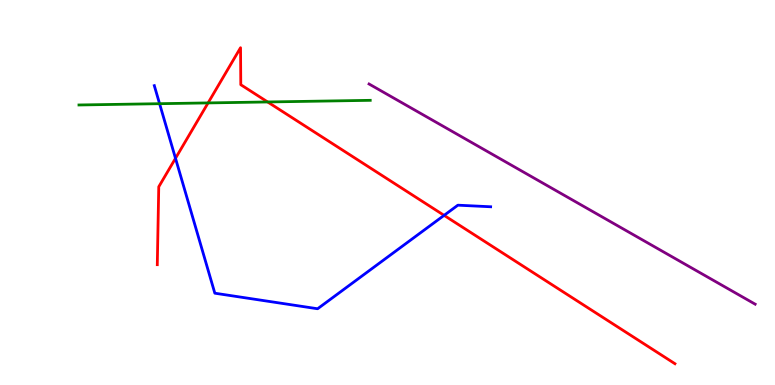[{'lines': ['blue', 'red'], 'intersections': [{'x': 2.26, 'y': 5.89}, {'x': 5.73, 'y': 4.41}]}, {'lines': ['green', 'red'], 'intersections': [{'x': 2.68, 'y': 7.33}, {'x': 3.45, 'y': 7.35}]}, {'lines': ['purple', 'red'], 'intersections': []}, {'lines': ['blue', 'green'], 'intersections': [{'x': 2.06, 'y': 7.31}]}, {'lines': ['blue', 'purple'], 'intersections': []}, {'lines': ['green', 'purple'], 'intersections': []}]